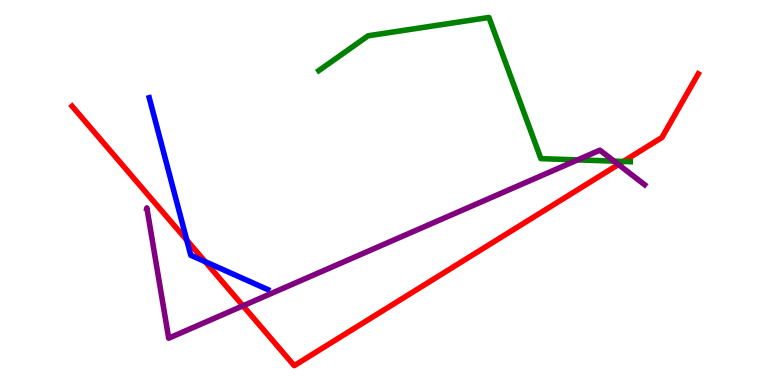[{'lines': ['blue', 'red'], 'intersections': [{'x': 2.41, 'y': 3.76}, {'x': 2.65, 'y': 3.2}]}, {'lines': ['green', 'red'], 'intersections': [{'x': 8.04, 'y': 5.81}]}, {'lines': ['purple', 'red'], 'intersections': [{'x': 3.14, 'y': 2.06}, {'x': 7.98, 'y': 5.73}]}, {'lines': ['blue', 'green'], 'intersections': []}, {'lines': ['blue', 'purple'], 'intersections': []}, {'lines': ['green', 'purple'], 'intersections': [{'x': 7.45, 'y': 5.85}, {'x': 7.92, 'y': 5.81}]}]